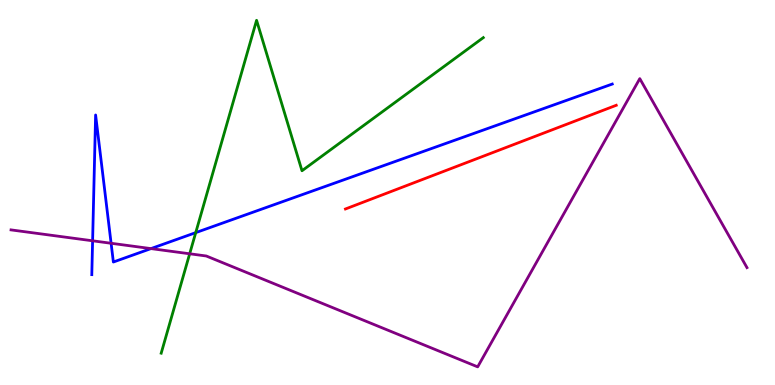[{'lines': ['blue', 'red'], 'intersections': []}, {'lines': ['green', 'red'], 'intersections': []}, {'lines': ['purple', 'red'], 'intersections': []}, {'lines': ['blue', 'green'], 'intersections': [{'x': 2.53, 'y': 3.96}]}, {'lines': ['blue', 'purple'], 'intersections': [{'x': 1.19, 'y': 3.75}, {'x': 1.43, 'y': 3.68}, {'x': 1.95, 'y': 3.54}]}, {'lines': ['green', 'purple'], 'intersections': [{'x': 2.45, 'y': 3.41}]}]